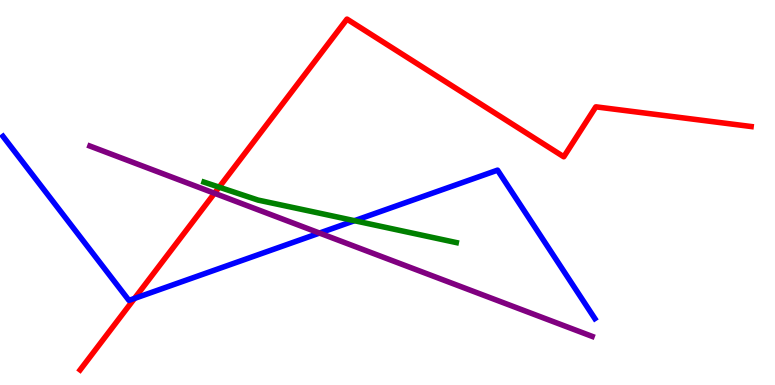[{'lines': ['blue', 'red'], 'intersections': [{'x': 1.74, 'y': 2.25}]}, {'lines': ['green', 'red'], 'intersections': [{'x': 2.83, 'y': 5.14}]}, {'lines': ['purple', 'red'], 'intersections': [{'x': 2.77, 'y': 4.98}]}, {'lines': ['blue', 'green'], 'intersections': [{'x': 4.57, 'y': 4.27}]}, {'lines': ['blue', 'purple'], 'intersections': [{'x': 4.12, 'y': 3.95}]}, {'lines': ['green', 'purple'], 'intersections': []}]